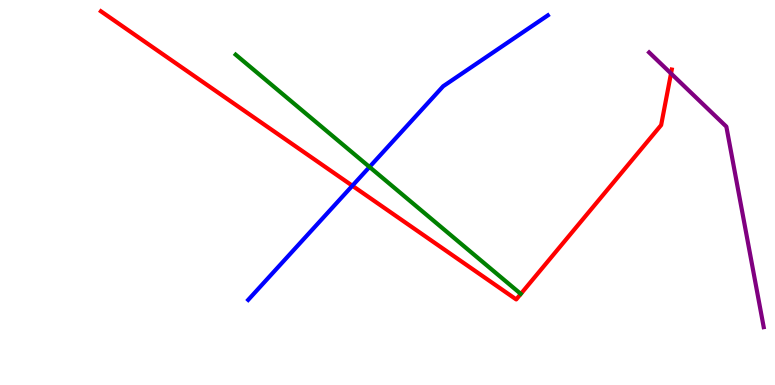[{'lines': ['blue', 'red'], 'intersections': [{'x': 4.55, 'y': 5.18}]}, {'lines': ['green', 'red'], 'intersections': []}, {'lines': ['purple', 'red'], 'intersections': [{'x': 8.66, 'y': 8.09}]}, {'lines': ['blue', 'green'], 'intersections': [{'x': 4.77, 'y': 5.66}]}, {'lines': ['blue', 'purple'], 'intersections': []}, {'lines': ['green', 'purple'], 'intersections': []}]